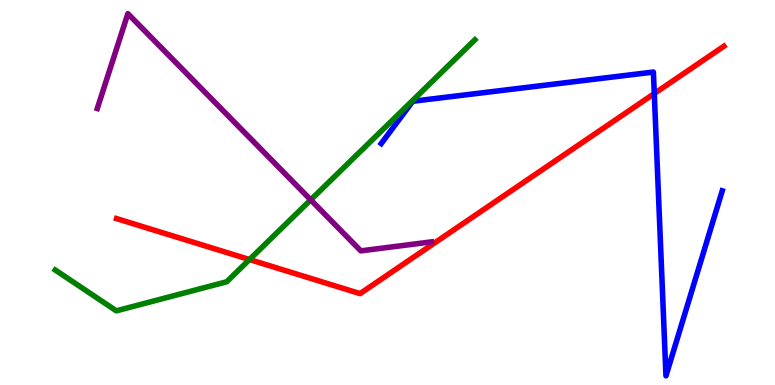[{'lines': ['blue', 'red'], 'intersections': [{'x': 8.44, 'y': 7.57}]}, {'lines': ['green', 'red'], 'intersections': [{'x': 3.22, 'y': 3.26}]}, {'lines': ['purple', 'red'], 'intersections': []}, {'lines': ['blue', 'green'], 'intersections': []}, {'lines': ['blue', 'purple'], 'intersections': []}, {'lines': ['green', 'purple'], 'intersections': [{'x': 4.01, 'y': 4.81}]}]